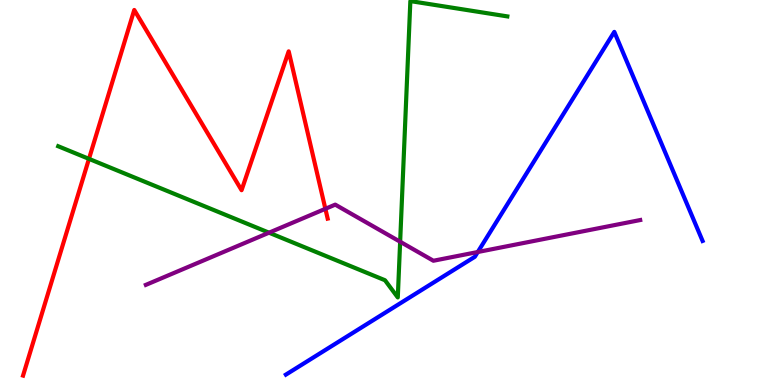[{'lines': ['blue', 'red'], 'intersections': []}, {'lines': ['green', 'red'], 'intersections': [{'x': 1.15, 'y': 5.87}]}, {'lines': ['purple', 'red'], 'intersections': [{'x': 4.2, 'y': 4.58}]}, {'lines': ['blue', 'green'], 'intersections': []}, {'lines': ['blue', 'purple'], 'intersections': [{'x': 6.16, 'y': 3.45}]}, {'lines': ['green', 'purple'], 'intersections': [{'x': 3.47, 'y': 3.96}, {'x': 5.16, 'y': 3.72}]}]